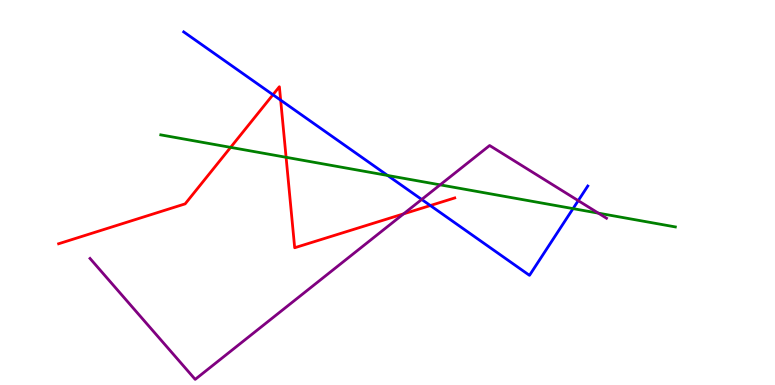[{'lines': ['blue', 'red'], 'intersections': [{'x': 3.52, 'y': 7.54}, {'x': 3.62, 'y': 7.4}, {'x': 5.55, 'y': 4.66}]}, {'lines': ['green', 'red'], 'intersections': [{'x': 2.98, 'y': 6.17}, {'x': 3.69, 'y': 5.91}]}, {'lines': ['purple', 'red'], 'intersections': [{'x': 5.21, 'y': 4.45}]}, {'lines': ['blue', 'green'], 'intersections': [{'x': 5.0, 'y': 5.44}, {'x': 7.39, 'y': 4.58}]}, {'lines': ['blue', 'purple'], 'intersections': [{'x': 5.44, 'y': 4.82}, {'x': 7.46, 'y': 4.79}]}, {'lines': ['green', 'purple'], 'intersections': [{'x': 5.68, 'y': 5.2}, {'x': 7.72, 'y': 4.46}]}]